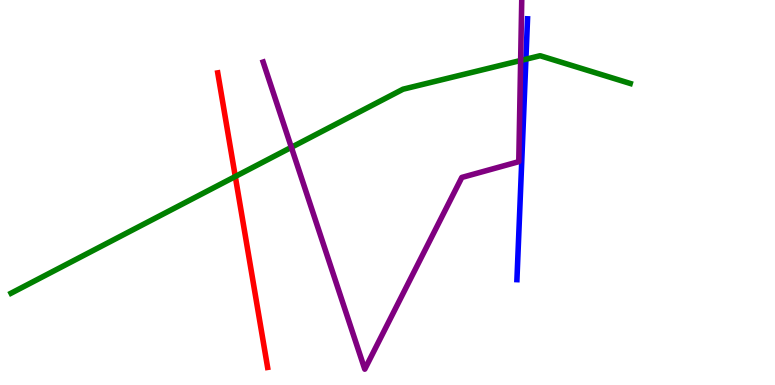[{'lines': ['blue', 'red'], 'intersections': []}, {'lines': ['green', 'red'], 'intersections': [{'x': 3.04, 'y': 5.42}]}, {'lines': ['purple', 'red'], 'intersections': []}, {'lines': ['blue', 'green'], 'intersections': [{'x': 6.79, 'y': 8.46}]}, {'lines': ['blue', 'purple'], 'intersections': []}, {'lines': ['green', 'purple'], 'intersections': [{'x': 3.76, 'y': 6.17}, {'x': 6.72, 'y': 8.43}]}]